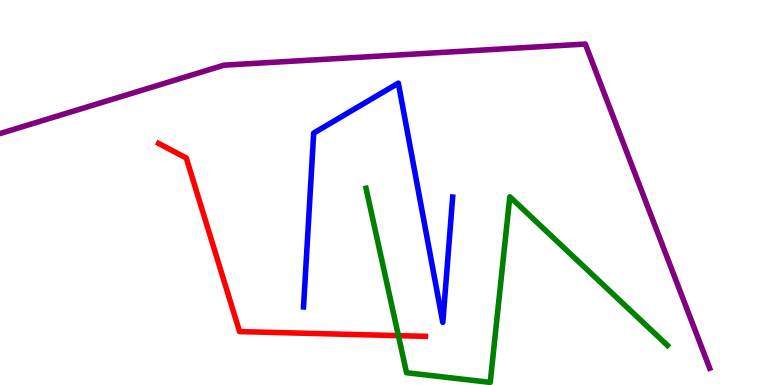[{'lines': ['blue', 'red'], 'intersections': []}, {'lines': ['green', 'red'], 'intersections': [{'x': 5.14, 'y': 1.28}]}, {'lines': ['purple', 'red'], 'intersections': []}, {'lines': ['blue', 'green'], 'intersections': []}, {'lines': ['blue', 'purple'], 'intersections': []}, {'lines': ['green', 'purple'], 'intersections': []}]